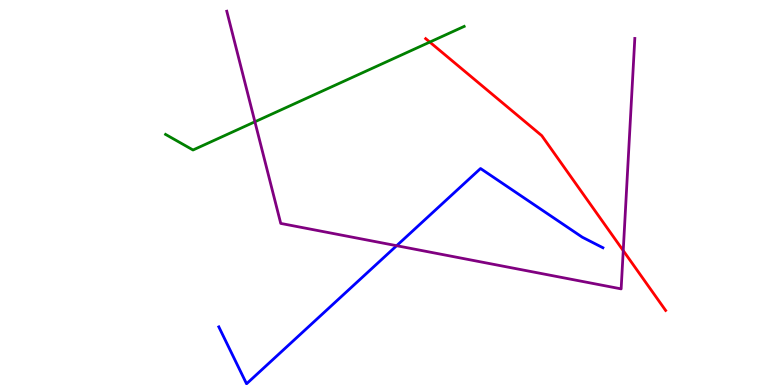[{'lines': ['blue', 'red'], 'intersections': []}, {'lines': ['green', 'red'], 'intersections': [{'x': 5.55, 'y': 8.91}]}, {'lines': ['purple', 'red'], 'intersections': [{'x': 8.04, 'y': 3.49}]}, {'lines': ['blue', 'green'], 'intersections': []}, {'lines': ['blue', 'purple'], 'intersections': [{'x': 5.12, 'y': 3.62}]}, {'lines': ['green', 'purple'], 'intersections': [{'x': 3.29, 'y': 6.84}]}]